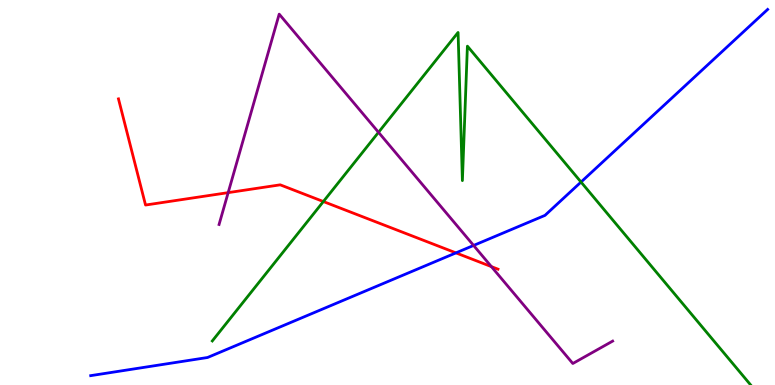[{'lines': ['blue', 'red'], 'intersections': [{'x': 5.88, 'y': 3.43}]}, {'lines': ['green', 'red'], 'intersections': [{'x': 4.17, 'y': 4.77}]}, {'lines': ['purple', 'red'], 'intersections': [{'x': 2.94, 'y': 5.0}, {'x': 6.34, 'y': 3.08}]}, {'lines': ['blue', 'green'], 'intersections': [{'x': 7.5, 'y': 5.27}]}, {'lines': ['blue', 'purple'], 'intersections': [{'x': 6.11, 'y': 3.62}]}, {'lines': ['green', 'purple'], 'intersections': [{'x': 4.88, 'y': 6.56}]}]